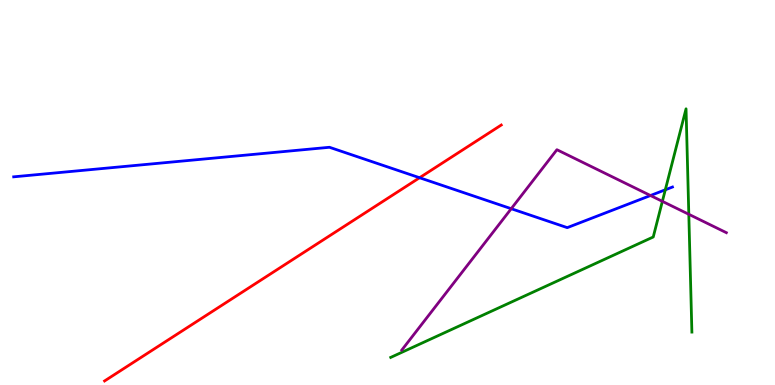[{'lines': ['blue', 'red'], 'intersections': [{'x': 5.41, 'y': 5.38}]}, {'lines': ['green', 'red'], 'intersections': []}, {'lines': ['purple', 'red'], 'intersections': []}, {'lines': ['blue', 'green'], 'intersections': [{'x': 8.58, 'y': 5.07}]}, {'lines': ['blue', 'purple'], 'intersections': [{'x': 6.6, 'y': 4.58}, {'x': 8.39, 'y': 4.92}]}, {'lines': ['green', 'purple'], 'intersections': [{'x': 8.55, 'y': 4.77}, {'x': 8.89, 'y': 4.43}]}]